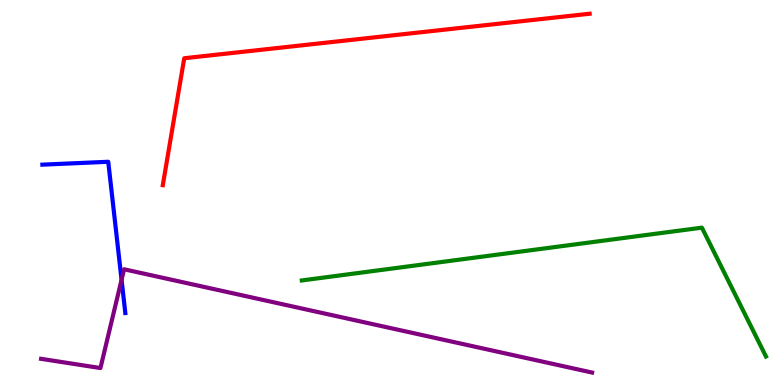[{'lines': ['blue', 'red'], 'intersections': []}, {'lines': ['green', 'red'], 'intersections': []}, {'lines': ['purple', 'red'], 'intersections': []}, {'lines': ['blue', 'green'], 'intersections': []}, {'lines': ['blue', 'purple'], 'intersections': [{'x': 1.57, 'y': 2.73}]}, {'lines': ['green', 'purple'], 'intersections': []}]